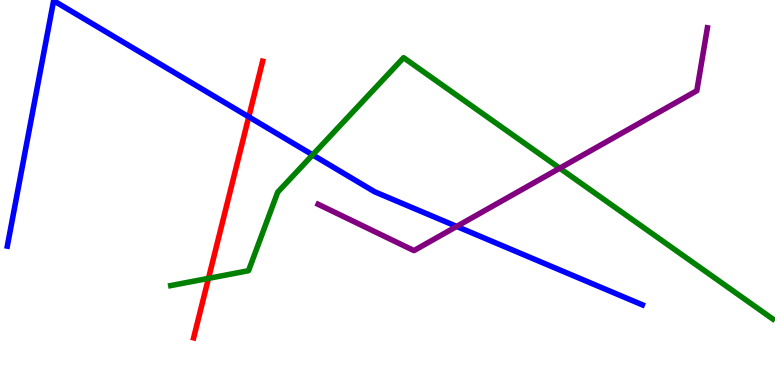[{'lines': ['blue', 'red'], 'intersections': [{'x': 3.21, 'y': 6.96}]}, {'lines': ['green', 'red'], 'intersections': [{'x': 2.69, 'y': 2.77}]}, {'lines': ['purple', 'red'], 'intersections': []}, {'lines': ['blue', 'green'], 'intersections': [{'x': 4.03, 'y': 5.98}]}, {'lines': ['blue', 'purple'], 'intersections': [{'x': 5.89, 'y': 4.12}]}, {'lines': ['green', 'purple'], 'intersections': [{'x': 7.22, 'y': 5.63}]}]